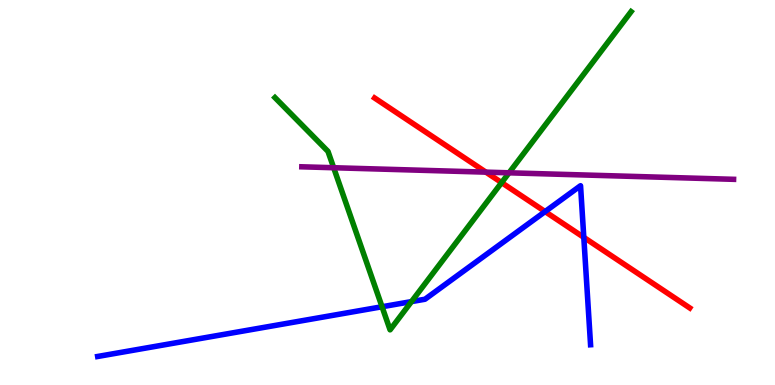[{'lines': ['blue', 'red'], 'intersections': [{'x': 7.03, 'y': 4.5}, {'x': 7.53, 'y': 3.83}]}, {'lines': ['green', 'red'], 'intersections': [{'x': 6.47, 'y': 5.26}]}, {'lines': ['purple', 'red'], 'intersections': [{'x': 6.27, 'y': 5.53}]}, {'lines': ['blue', 'green'], 'intersections': [{'x': 4.93, 'y': 2.03}, {'x': 5.31, 'y': 2.17}]}, {'lines': ['blue', 'purple'], 'intersections': []}, {'lines': ['green', 'purple'], 'intersections': [{'x': 4.31, 'y': 5.64}, {'x': 6.57, 'y': 5.51}]}]